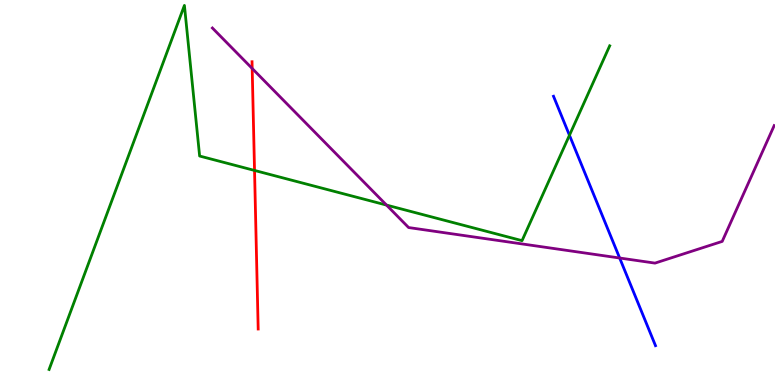[{'lines': ['blue', 'red'], 'intersections': []}, {'lines': ['green', 'red'], 'intersections': [{'x': 3.28, 'y': 5.57}]}, {'lines': ['purple', 'red'], 'intersections': [{'x': 3.25, 'y': 8.22}]}, {'lines': ['blue', 'green'], 'intersections': [{'x': 7.35, 'y': 6.49}]}, {'lines': ['blue', 'purple'], 'intersections': [{'x': 8.0, 'y': 3.3}]}, {'lines': ['green', 'purple'], 'intersections': [{'x': 4.99, 'y': 4.67}]}]